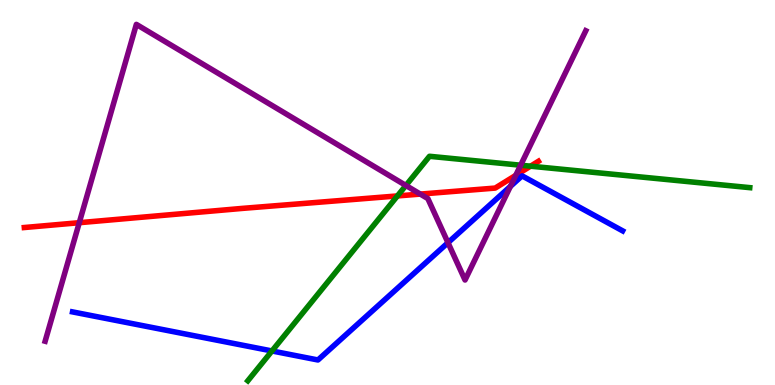[{'lines': ['blue', 'red'], 'intersections': []}, {'lines': ['green', 'red'], 'intersections': [{'x': 5.13, 'y': 4.91}, {'x': 6.85, 'y': 5.68}]}, {'lines': ['purple', 'red'], 'intersections': [{'x': 1.02, 'y': 4.22}, {'x': 5.42, 'y': 4.96}, {'x': 6.65, 'y': 5.45}]}, {'lines': ['blue', 'green'], 'intersections': [{'x': 3.51, 'y': 0.884}]}, {'lines': ['blue', 'purple'], 'intersections': [{'x': 5.78, 'y': 3.7}, {'x': 6.59, 'y': 5.16}]}, {'lines': ['green', 'purple'], 'intersections': [{'x': 5.24, 'y': 5.18}, {'x': 6.72, 'y': 5.71}]}]